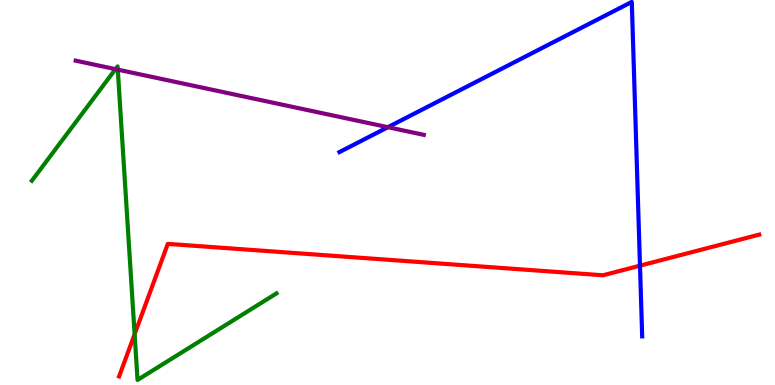[{'lines': ['blue', 'red'], 'intersections': [{'x': 8.26, 'y': 3.1}]}, {'lines': ['green', 'red'], 'intersections': [{'x': 1.74, 'y': 1.32}]}, {'lines': ['purple', 'red'], 'intersections': []}, {'lines': ['blue', 'green'], 'intersections': []}, {'lines': ['blue', 'purple'], 'intersections': [{'x': 5.01, 'y': 6.7}]}, {'lines': ['green', 'purple'], 'intersections': [{'x': 1.49, 'y': 8.2}, {'x': 1.52, 'y': 8.19}]}]